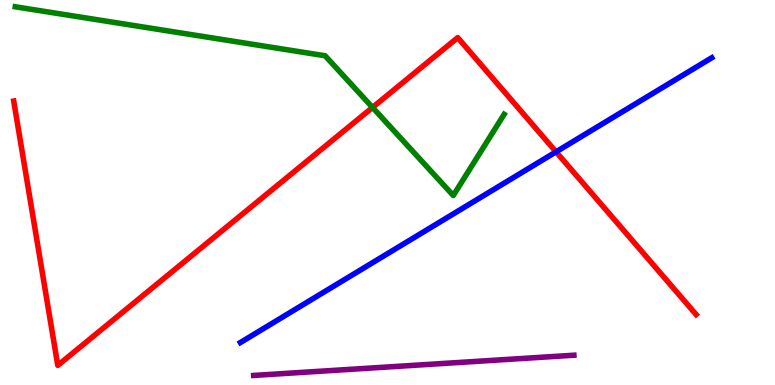[{'lines': ['blue', 'red'], 'intersections': [{'x': 7.17, 'y': 6.06}]}, {'lines': ['green', 'red'], 'intersections': [{'x': 4.81, 'y': 7.21}]}, {'lines': ['purple', 'red'], 'intersections': []}, {'lines': ['blue', 'green'], 'intersections': []}, {'lines': ['blue', 'purple'], 'intersections': []}, {'lines': ['green', 'purple'], 'intersections': []}]